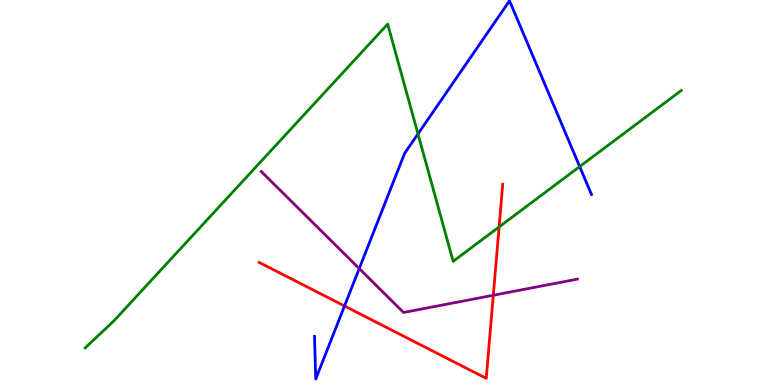[{'lines': ['blue', 'red'], 'intersections': [{'x': 4.45, 'y': 2.05}]}, {'lines': ['green', 'red'], 'intersections': [{'x': 6.44, 'y': 4.11}]}, {'lines': ['purple', 'red'], 'intersections': [{'x': 6.37, 'y': 2.33}]}, {'lines': ['blue', 'green'], 'intersections': [{'x': 5.39, 'y': 6.52}, {'x': 7.48, 'y': 5.67}]}, {'lines': ['blue', 'purple'], 'intersections': [{'x': 4.64, 'y': 3.02}]}, {'lines': ['green', 'purple'], 'intersections': []}]